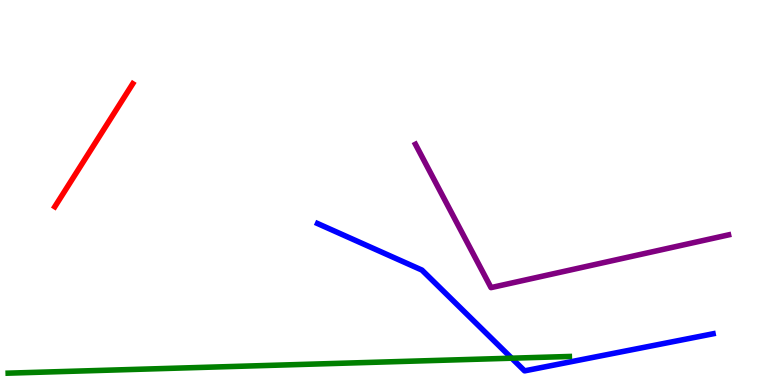[{'lines': ['blue', 'red'], 'intersections': []}, {'lines': ['green', 'red'], 'intersections': []}, {'lines': ['purple', 'red'], 'intersections': []}, {'lines': ['blue', 'green'], 'intersections': [{'x': 6.6, 'y': 0.696}]}, {'lines': ['blue', 'purple'], 'intersections': []}, {'lines': ['green', 'purple'], 'intersections': []}]